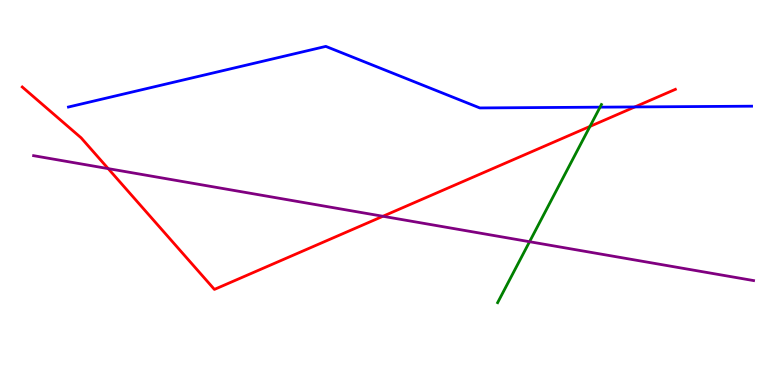[{'lines': ['blue', 'red'], 'intersections': [{'x': 8.19, 'y': 7.22}]}, {'lines': ['green', 'red'], 'intersections': [{'x': 7.61, 'y': 6.72}]}, {'lines': ['purple', 'red'], 'intersections': [{'x': 1.4, 'y': 5.62}, {'x': 4.94, 'y': 4.38}]}, {'lines': ['blue', 'green'], 'intersections': [{'x': 7.74, 'y': 7.22}]}, {'lines': ['blue', 'purple'], 'intersections': []}, {'lines': ['green', 'purple'], 'intersections': [{'x': 6.83, 'y': 3.72}]}]